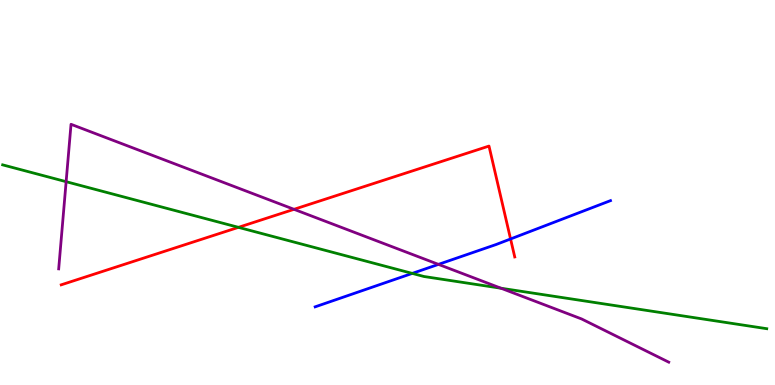[{'lines': ['blue', 'red'], 'intersections': [{'x': 6.59, 'y': 3.79}]}, {'lines': ['green', 'red'], 'intersections': [{'x': 3.08, 'y': 4.1}]}, {'lines': ['purple', 'red'], 'intersections': [{'x': 3.79, 'y': 4.56}]}, {'lines': ['blue', 'green'], 'intersections': [{'x': 5.32, 'y': 2.9}]}, {'lines': ['blue', 'purple'], 'intersections': [{'x': 5.66, 'y': 3.13}]}, {'lines': ['green', 'purple'], 'intersections': [{'x': 0.853, 'y': 5.28}, {'x': 6.46, 'y': 2.51}]}]